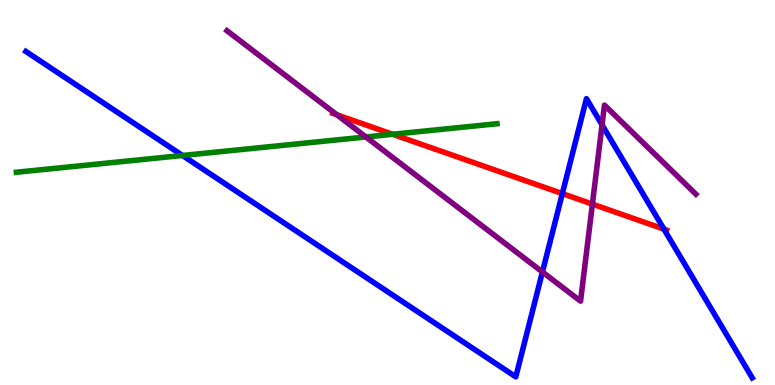[{'lines': ['blue', 'red'], 'intersections': [{'x': 7.26, 'y': 4.97}, {'x': 8.57, 'y': 4.05}]}, {'lines': ['green', 'red'], 'intersections': [{'x': 5.07, 'y': 6.51}]}, {'lines': ['purple', 'red'], 'intersections': [{'x': 4.35, 'y': 7.02}, {'x': 7.64, 'y': 4.7}]}, {'lines': ['blue', 'green'], 'intersections': [{'x': 2.35, 'y': 5.96}]}, {'lines': ['blue', 'purple'], 'intersections': [{'x': 7.0, 'y': 2.94}, {'x': 7.77, 'y': 6.76}]}, {'lines': ['green', 'purple'], 'intersections': [{'x': 4.72, 'y': 6.44}]}]